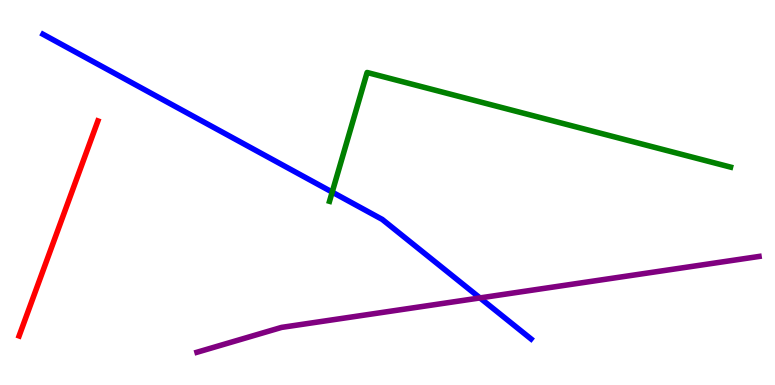[{'lines': ['blue', 'red'], 'intersections': []}, {'lines': ['green', 'red'], 'intersections': []}, {'lines': ['purple', 'red'], 'intersections': []}, {'lines': ['blue', 'green'], 'intersections': [{'x': 4.29, 'y': 5.01}]}, {'lines': ['blue', 'purple'], 'intersections': [{'x': 6.19, 'y': 2.26}]}, {'lines': ['green', 'purple'], 'intersections': []}]